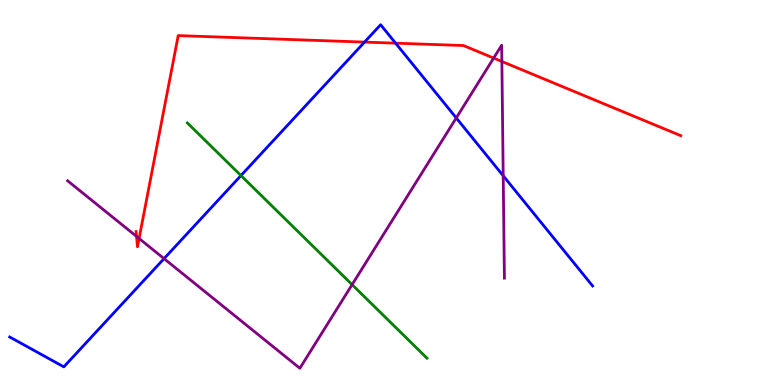[{'lines': ['blue', 'red'], 'intersections': [{'x': 4.7, 'y': 8.91}, {'x': 5.1, 'y': 8.88}]}, {'lines': ['green', 'red'], 'intersections': []}, {'lines': ['purple', 'red'], 'intersections': [{'x': 1.76, 'y': 3.86}, {'x': 1.79, 'y': 3.81}, {'x': 6.37, 'y': 8.49}, {'x': 6.48, 'y': 8.4}]}, {'lines': ['blue', 'green'], 'intersections': [{'x': 3.11, 'y': 5.44}]}, {'lines': ['blue', 'purple'], 'intersections': [{'x': 2.12, 'y': 3.28}, {'x': 5.89, 'y': 6.94}, {'x': 6.49, 'y': 5.43}]}, {'lines': ['green', 'purple'], 'intersections': [{'x': 4.54, 'y': 2.61}]}]